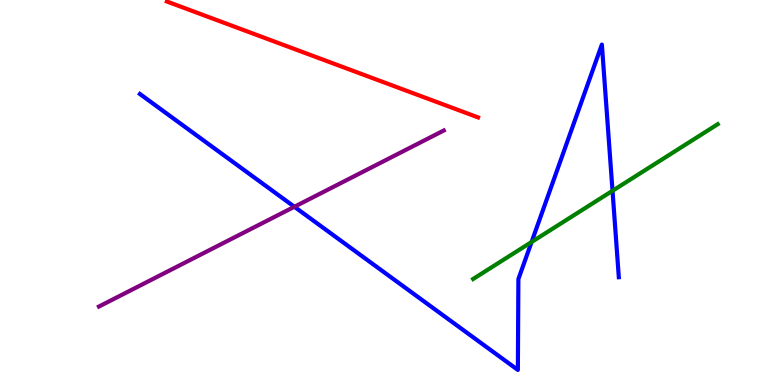[{'lines': ['blue', 'red'], 'intersections': []}, {'lines': ['green', 'red'], 'intersections': []}, {'lines': ['purple', 'red'], 'intersections': []}, {'lines': ['blue', 'green'], 'intersections': [{'x': 6.86, 'y': 3.71}, {'x': 7.9, 'y': 5.04}]}, {'lines': ['blue', 'purple'], 'intersections': [{'x': 3.8, 'y': 4.63}]}, {'lines': ['green', 'purple'], 'intersections': []}]